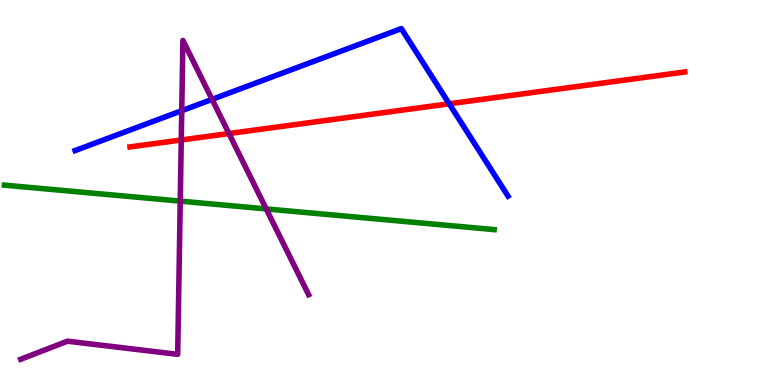[{'lines': ['blue', 'red'], 'intersections': [{'x': 5.8, 'y': 7.3}]}, {'lines': ['green', 'red'], 'intersections': []}, {'lines': ['purple', 'red'], 'intersections': [{'x': 2.34, 'y': 6.36}, {'x': 2.95, 'y': 6.53}]}, {'lines': ['blue', 'green'], 'intersections': []}, {'lines': ['blue', 'purple'], 'intersections': [{'x': 2.35, 'y': 7.12}, {'x': 2.74, 'y': 7.42}]}, {'lines': ['green', 'purple'], 'intersections': [{'x': 2.33, 'y': 4.78}, {'x': 3.44, 'y': 4.57}]}]